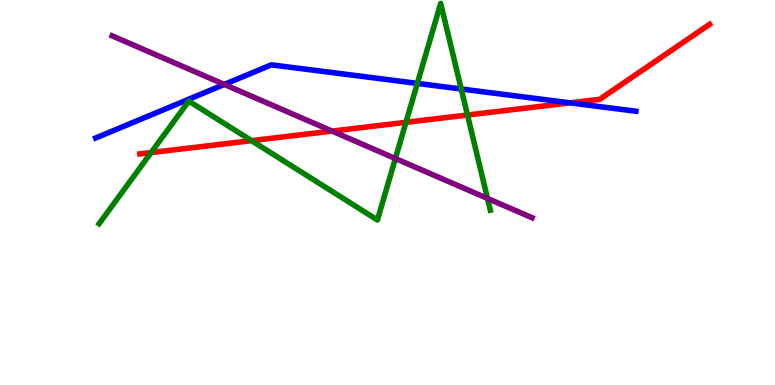[{'lines': ['blue', 'red'], 'intersections': [{'x': 7.36, 'y': 7.33}]}, {'lines': ['green', 'red'], 'intersections': [{'x': 1.95, 'y': 6.04}, {'x': 3.25, 'y': 6.35}, {'x': 5.24, 'y': 6.82}, {'x': 6.03, 'y': 7.01}]}, {'lines': ['purple', 'red'], 'intersections': [{'x': 4.28, 'y': 6.6}]}, {'lines': ['blue', 'green'], 'intersections': [{'x': 5.38, 'y': 7.83}, {'x': 5.95, 'y': 7.69}]}, {'lines': ['blue', 'purple'], 'intersections': [{'x': 2.89, 'y': 7.81}]}, {'lines': ['green', 'purple'], 'intersections': [{'x': 5.1, 'y': 5.88}, {'x': 6.29, 'y': 4.85}]}]